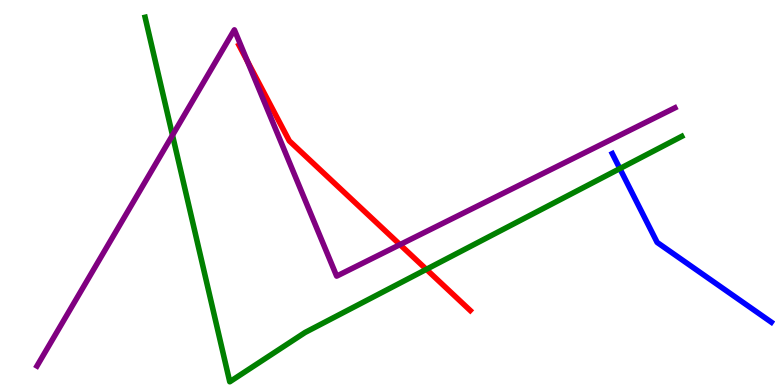[{'lines': ['blue', 'red'], 'intersections': []}, {'lines': ['green', 'red'], 'intersections': [{'x': 5.5, 'y': 3.0}]}, {'lines': ['purple', 'red'], 'intersections': [{'x': 3.19, 'y': 8.4}, {'x': 5.16, 'y': 3.65}]}, {'lines': ['blue', 'green'], 'intersections': [{'x': 8.0, 'y': 5.62}]}, {'lines': ['blue', 'purple'], 'intersections': []}, {'lines': ['green', 'purple'], 'intersections': [{'x': 2.23, 'y': 6.49}]}]